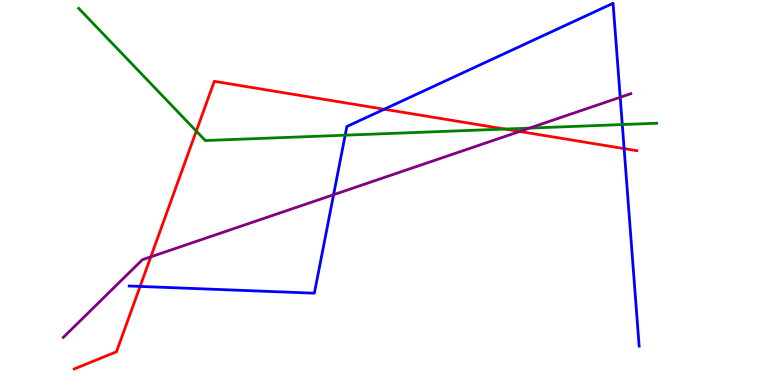[{'lines': ['blue', 'red'], 'intersections': [{'x': 1.81, 'y': 2.56}, {'x': 4.96, 'y': 7.16}, {'x': 8.05, 'y': 6.14}]}, {'lines': ['green', 'red'], 'intersections': [{'x': 2.53, 'y': 6.6}, {'x': 6.52, 'y': 6.65}]}, {'lines': ['purple', 'red'], 'intersections': [{'x': 1.95, 'y': 3.33}, {'x': 6.71, 'y': 6.59}]}, {'lines': ['blue', 'green'], 'intersections': [{'x': 4.45, 'y': 6.49}, {'x': 8.03, 'y': 6.76}]}, {'lines': ['blue', 'purple'], 'intersections': [{'x': 4.3, 'y': 4.94}, {'x': 8.0, 'y': 7.47}]}, {'lines': ['green', 'purple'], 'intersections': [{'x': 6.83, 'y': 6.67}]}]